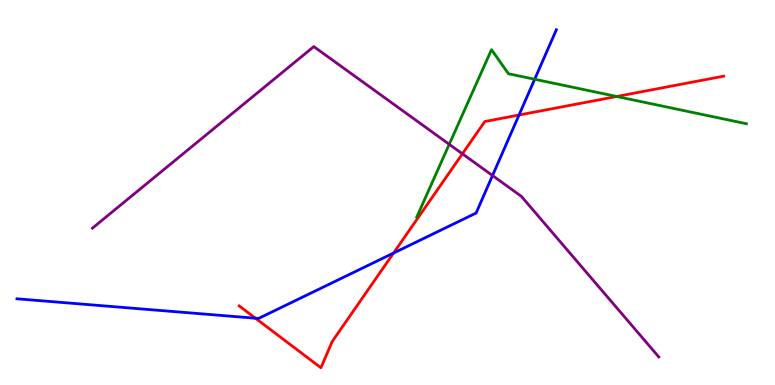[{'lines': ['blue', 'red'], 'intersections': [{'x': 3.3, 'y': 1.73}, {'x': 5.08, 'y': 3.43}, {'x': 6.7, 'y': 7.01}]}, {'lines': ['green', 'red'], 'intersections': [{'x': 7.96, 'y': 7.49}]}, {'lines': ['purple', 'red'], 'intersections': [{'x': 5.97, 'y': 6.0}]}, {'lines': ['blue', 'green'], 'intersections': [{'x': 6.9, 'y': 7.94}]}, {'lines': ['blue', 'purple'], 'intersections': [{'x': 6.36, 'y': 5.44}]}, {'lines': ['green', 'purple'], 'intersections': [{'x': 5.8, 'y': 6.25}]}]